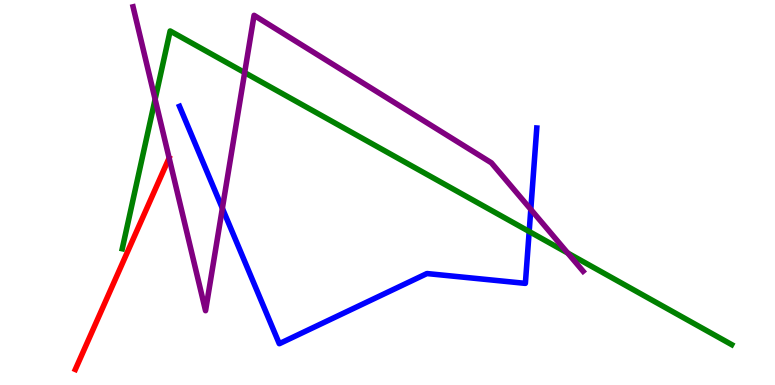[{'lines': ['blue', 'red'], 'intersections': []}, {'lines': ['green', 'red'], 'intersections': []}, {'lines': ['purple', 'red'], 'intersections': [{'x': 2.18, 'y': 5.9}]}, {'lines': ['blue', 'green'], 'intersections': [{'x': 6.83, 'y': 3.99}]}, {'lines': ['blue', 'purple'], 'intersections': [{'x': 2.87, 'y': 4.59}, {'x': 6.85, 'y': 4.56}]}, {'lines': ['green', 'purple'], 'intersections': [{'x': 2.0, 'y': 7.42}, {'x': 3.16, 'y': 8.11}, {'x': 7.33, 'y': 3.43}]}]